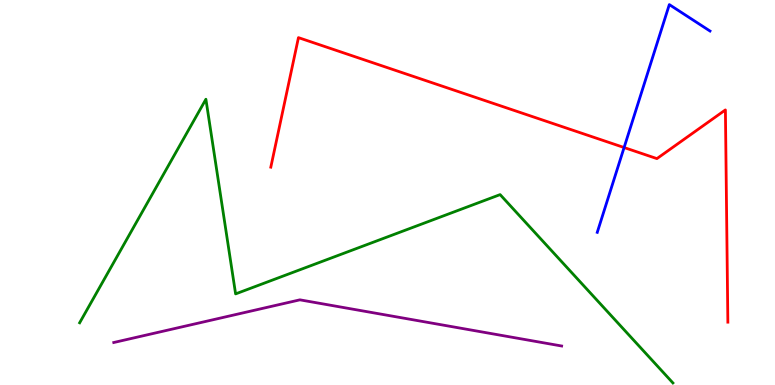[{'lines': ['blue', 'red'], 'intersections': [{'x': 8.05, 'y': 6.17}]}, {'lines': ['green', 'red'], 'intersections': []}, {'lines': ['purple', 'red'], 'intersections': []}, {'lines': ['blue', 'green'], 'intersections': []}, {'lines': ['blue', 'purple'], 'intersections': []}, {'lines': ['green', 'purple'], 'intersections': []}]